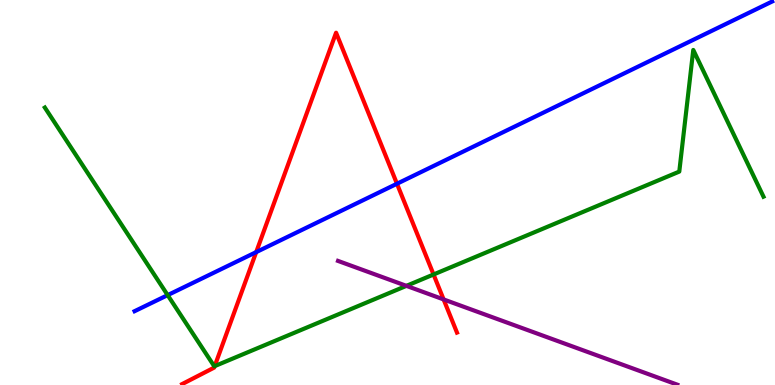[{'lines': ['blue', 'red'], 'intersections': [{'x': 3.31, 'y': 3.45}, {'x': 5.12, 'y': 5.23}]}, {'lines': ['green', 'red'], 'intersections': [{'x': 2.77, 'y': 0.49}, {'x': 5.59, 'y': 2.87}]}, {'lines': ['purple', 'red'], 'intersections': [{'x': 5.72, 'y': 2.22}]}, {'lines': ['blue', 'green'], 'intersections': [{'x': 2.16, 'y': 2.33}]}, {'lines': ['blue', 'purple'], 'intersections': []}, {'lines': ['green', 'purple'], 'intersections': [{'x': 5.24, 'y': 2.58}]}]